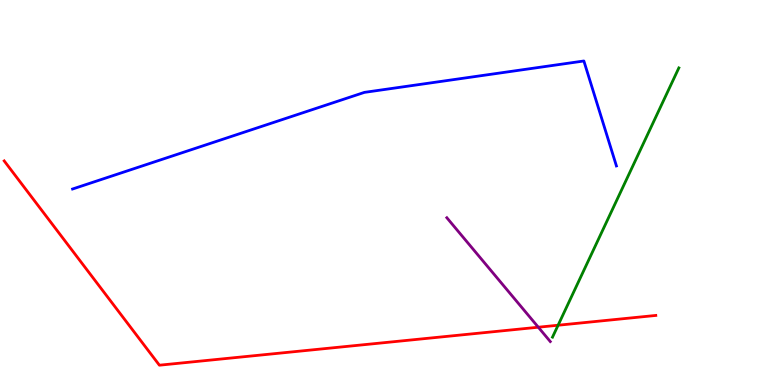[{'lines': ['blue', 'red'], 'intersections': []}, {'lines': ['green', 'red'], 'intersections': [{'x': 7.2, 'y': 1.55}]}, {'lines': ['purple', 'red'], 'intersections': [{'x': 6.95, 'y': 1.5}]}, {'lines': ['blue', 'green'], 'intersections': []}, {'lines': ['blue', 'purple'], 'intersections': []}, {'lines': ['green', 'purple'], 'intersections': []}]